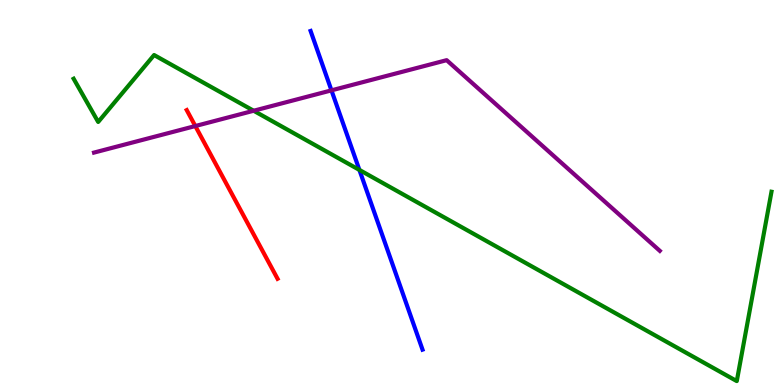[{'lines': ['blue', 'red'], 'intersections': []}, {'lines': ['green', 'red'], 'intersections': []}, {'lines': ['purple', 'red'], 'intersections': [{'x': 2.52, 'y': 6.73}]}, {'lines': ['blue', 'green'], 'intersections': [{'x': 4.64, 'y': 5.59}]}, {'lines': ['blue', 'purple'], 'intersections': [{'x': 4.28, 'y': 7.65}]}, {'lines': ['green', 'purple'], 'intersections': [{'x': 3.27, 'y': 7.12}]}]